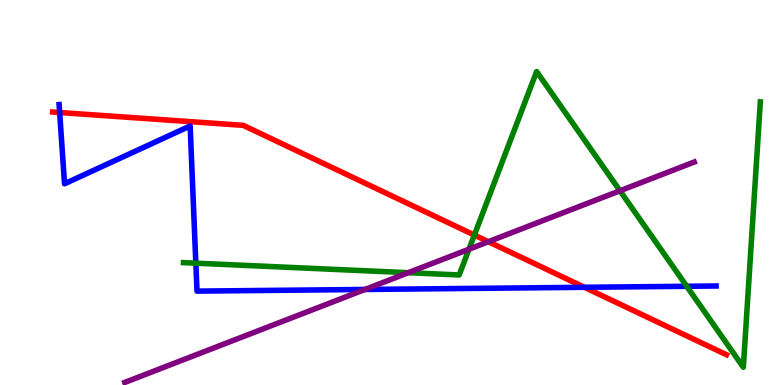[{'lines': ['blue', 'red'], 'intersections': [{'x': 0.77, 'y': 7.08}, {'x': 7.54, 'y': 2.54}]}, {'lines': ['green', 'red'], 'intersections': [{'x': 6.12, 'y': 3.89}]}, {'lines': ['purple', 'red'], 'intersections': [{'x': 6.3, 'y': 3.72}]}, {'lines': ['blue', 'green'], 'intersections': [{'x': 2.53, 'y': 3.16}, {'x': 8.86, 'y': 2.56}]}, {'lines': ['blue', 'purple'], 'intersections': [{'x': 4.71, 'y': 2.48}]}, {'lines': ['green', 'purple'], 'intersections': [{'x': 5.27, 'y': 2.92}, {'x': 6.05, 'y': 3.53}, {'x': 8.0, 'y': 5.04}]}]